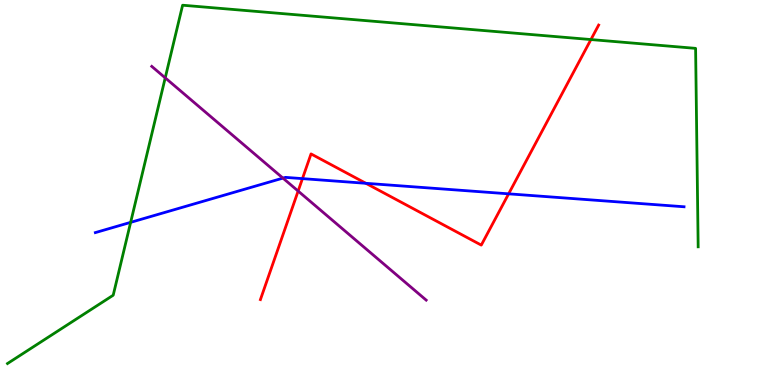[{'lines': ['blue', 'red'], 'intersections': [{'x': 3.9, 'y': 5.36}, {'x': 4.72, 'y': 5.24}, {'x': 6.56, 'y': 4.97}]}, {'lines': ['green', 'red'], 'intersections': [{'x': 7.62, 'y': 8.97}]}, {'lines': ['purple', 'red'], 'intersections': [{'x': 3.85, 'y': 5.04}]}, {'lines': ['blue', 'green'], 'intersections': [{'x': 1.69, 'y': 4.22}]}, {'lines': ['blue', 'purple'], 'intersections': [{'x': 3.65, 'y': 5.37}]}, {'lines': ['green', 'purple'], 'intersections': [{'x': 2.13, 'y': 7.98}]}]